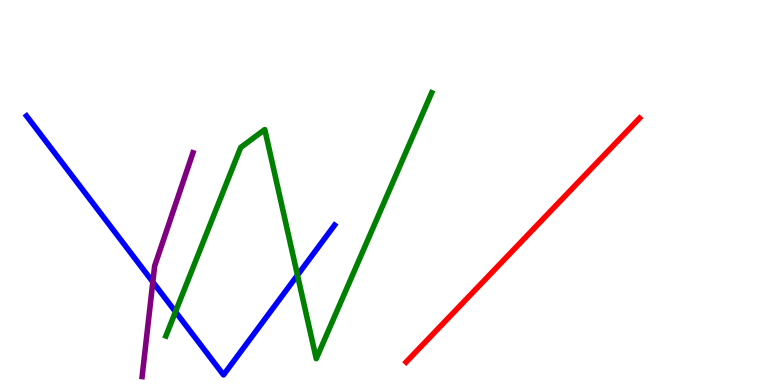[{'lines': ['blue', 'red'], 'intersections': []}, {'lines': ['green', 'red'], 'intersections': []}, {'lines': ['purple', 'red'], 'intersections': []}, {'lines': ['blue', 'green'], 'intersections': [{'x': 2.26, 'y': 1.9}, {'x': 3.84, 'y': 2.85}]}, {'lines': ['blue', 'purple'], 'intersections': [{'x': 1.97, 'y': 2.68}]}, {'lines': ['green', 'purple'], 'intersections': []}]